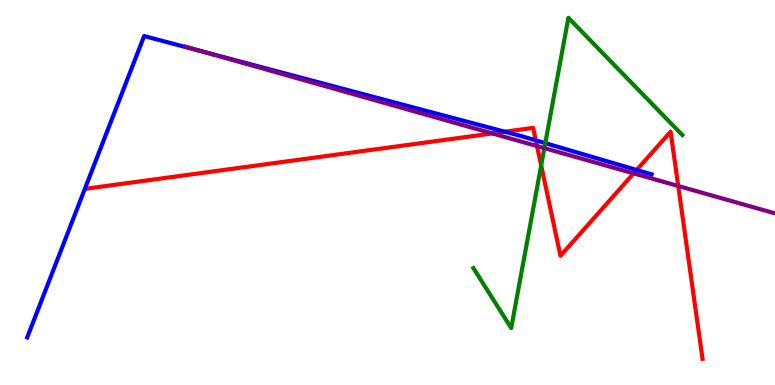[{'lines': ['blue', 'red'], 'intersections': [{'x': 6.51, 'y': 6.58}, {'x': 6.91, 'y': 6.35}, {'x': 8.22, 'y': 5.59}]}, {'lines': ['green', 'red'], 'intersections': [{'x': 6.98, 'y': 5.7}]}, {'lines': ['purple', 'red'], 'intersections': [{'x': 6.35, 'y': 6.53}, {'x': 6.93, 'y': 6.21}, {'x': 8.18, 'y': 5.5}, {'x': 8.75, 'y': 5.17}]}, {'lines': ['blue', 'green'], 'intersections': [{'x': 7.04, 'y': 6.28}]}, {'lines': ['blue', 'purple'], 'intersections': [{'x': 2.66, 'y': 8.64}]}, {'lines': ['green', 'purple'], 'intersections': [{'x': 7.02, 'y': 6.15}]}]